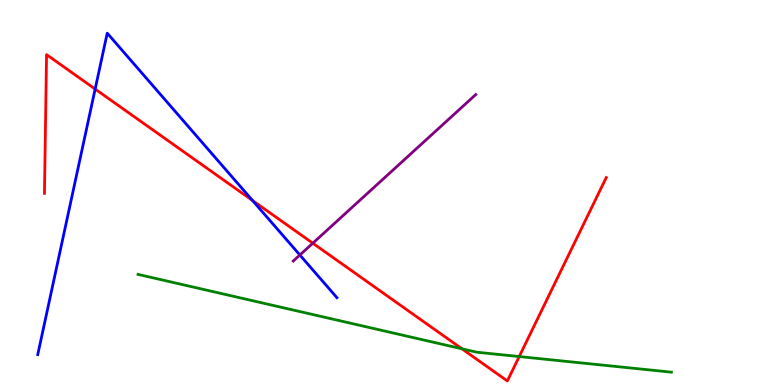[{'lines': ['blue', 'red'], 'intersections': [{'x': 1.23, 'y': 7.69}, {'x': 3.26, 'y': 4.79}]}, {'lines': ['green', 'red'], 'intersections': [{'x': 5.96, 'y': 0.941}, {'x': 6.7, 'y': 0.739}]}, {'lines': ['purple', 'red'], 'intersections': [{'x': 4.04, 'y': 3.68}]}, {'lines': ['blue', 'green'], 'intersections': []}, {'lines': ['blue', 'purple'], 'intersections': [{'x': 3.87, 'y': 3.38}]}, {'lines': ['green', 'purple'], 'intersections': []}]